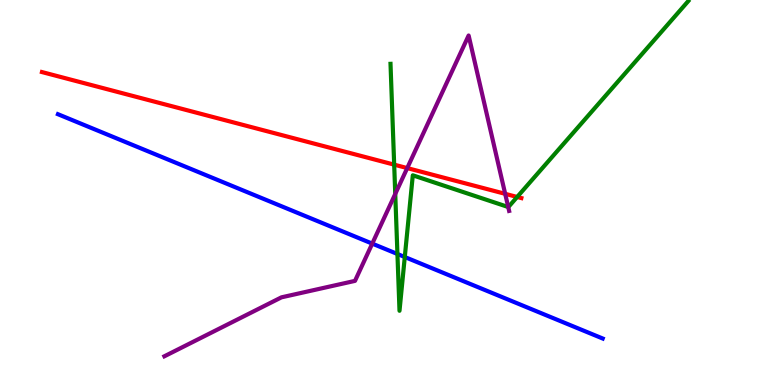[{'lines': ['blue', 'red'], 'intersections': []}, {'lines': ['green', 'red'], 'intersections': [{'x': 5.09, 'y': 5.72}, {'x': 6.67, 'y': 4.88}]}, {'lines': ['purple', 'red'], 'intersections': [{'x': 5.25, 'y': 5.63}, {'x': 6.52, 'y': 4.97}]}, {'lines': ['blue', 'green'], 'intersections': [{'x': 5.13, 'y': 3.4}, {'x': 5.22, 'y': 3.32}]}, {'lines': ['blue', 'purple'], 'intersections': [{'x': 4.8, 'y': 3.67}]}, {'lines': ['green', 'purple'], 'intersections': [{'x': 5.1, 'y': 4.96}, {'x': 6.56, 'y': 4.62}]}]